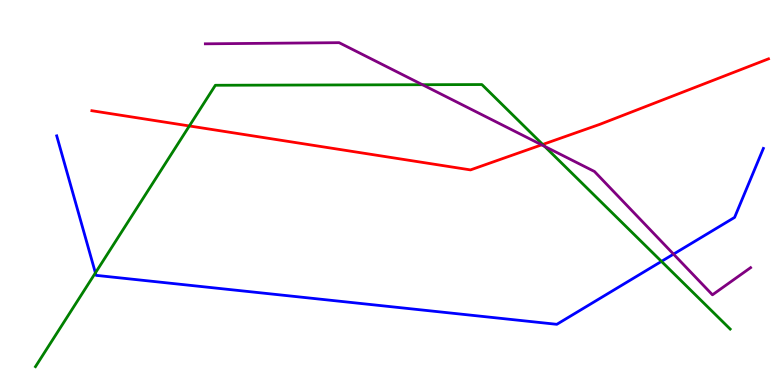[{'lines': ['blue', 'red'], 'intersections': []}, {'lines': ['green', 'red'], 'intersections': [{'x': 2.44, 'y': 6.73}, {'x': 7.0, 'y': 6.25}]}, {'lines': ['purple', 'red'], 'intersections': [{'x': 6.99, 'y': 6.24}]}, {'lines': ['blue', 'green'], 'intersections': [{'x': 1.23, 'y': 2.91}, {'x': 8.53, 'y': 3.21}]}, {'lines': ['blue', 'purple'], 'intersections': [{'x': 8.69, 'y': 3.4}]}, {'lines': ['green', 'purple'], 'intersections': [{'x': 5.45, 'y': 7.8}, {'x': 7.03, 'y': 6.2}]}]